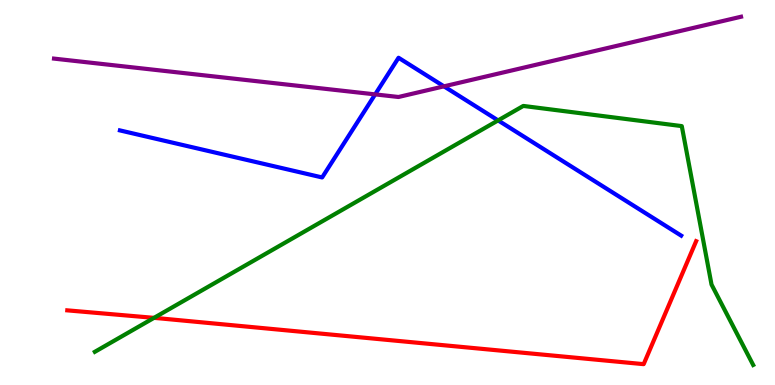[{'lines': ['blue', 'red'], 'intersections': []}, {'lines': ['green', 'red'], 'intersections': [{'x': 1.99, 'y': 1.74}]}, {'lines': ['purple', 'red'], 'intersections': []}, {'lines': ['blue', 'green'], 'intersections': [{'x': 6.43, 'y': 6.87}]}, {'lines': ['blue', 'purple'], 'intersections': [{'x': 4.84, 'y': 7.55}, {'x': 5.73, 'y': 7.76}]}, {'lines': ['green', 'purple'], 'intersections': []}]